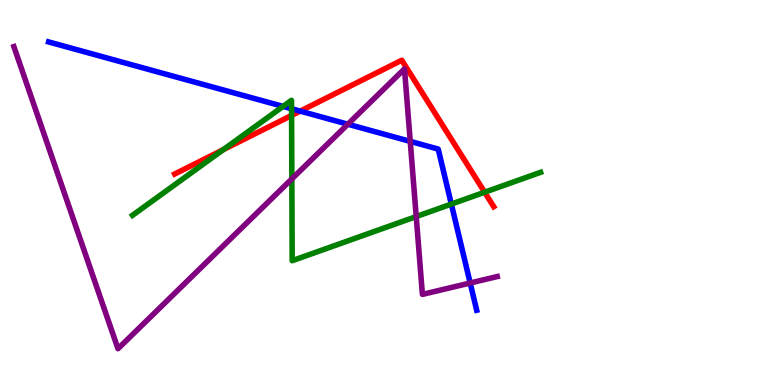[{'lines': ['blue', 'red'], 'intersections': [{'x': 3.87, 'y': 7.11}]}, {'lines': ['green', 'red'], 'intersections': [{'x': 2.88, 'y': 6.11}, {'x': 3.76, 'y': 7.0}, {'x': 6.25, 'y': 5.01}]}, {'lines': ['purple', 'red'], 'intersections': []}, {'lines': ['blue', 'green'], 'intersections': [{'x': 3.65, 'y': 7.24}, {'x': 3.76, 'y': 7.18}, {'x': 5.82, 'y': 4.7}]}, {'lines': ['blue', 'purple'], 'intersections': [{'x': 4.49, 'y': 6.77}, {'x': 5.29, 'y': 6.33}, {'x': 6.07, 'y': 2.65}]}, {'lines': ['green', 'purple'], 'intersections': [{'x': 3.77, 'y': 5.35}, {'x': 5.37, 'y': 4.37}]}]